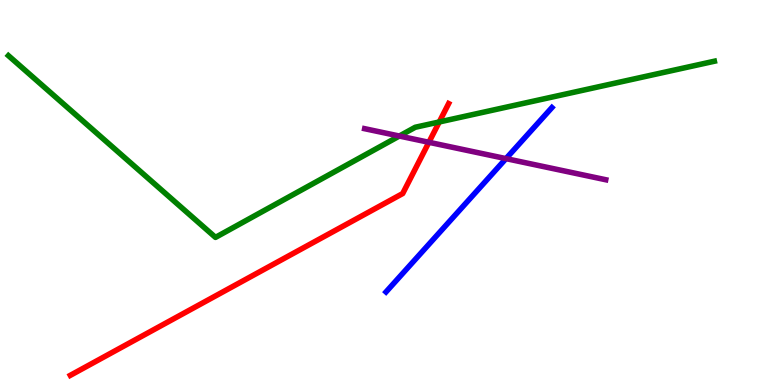[{'lines': ['blue', 'red'], 'intersections': []}, {'lines': ['green', 'red'], 'intersections': [{'x': 5.67, 'y': 6.83}]}, {'lines': ['purple', 'red'], 'intersections': [{'x': 5.53, 'y': 6.3}]}, {'lines': ['blue', 'green'], 'intersections': []}, {'lines': ['blue', 'purple'], 'intersections': [{'x': 6.53, 'y': 5.88}]}, {'lines': ['green', 'purple'], 'intersections': [{'x': 5.15, 'y': 6.47}]}]